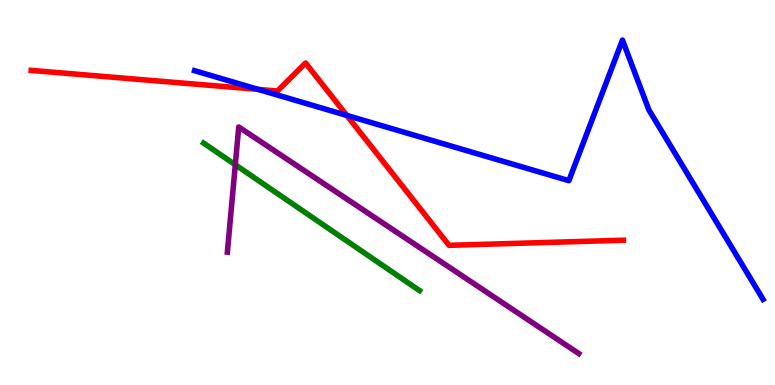[{'lines': ['blue', 'red'], 'intersections': [{'x': 3.33, 'y': 7.68}, {'x': 4.48, 'y': 7.0}]}, {'lines': ['green', 'red'], 'intersections': []}, {'lines': ['purple', 'red'], 'intersections': []}, {'lines': ['blue', 'green'], 'intersections': []}, {'lines': ['blue', 'purple'], 'intersections': []}, {'lines': ['green', 'purple'], 'intersections': [{'x': 3.04, 'y': 5.72}]}]